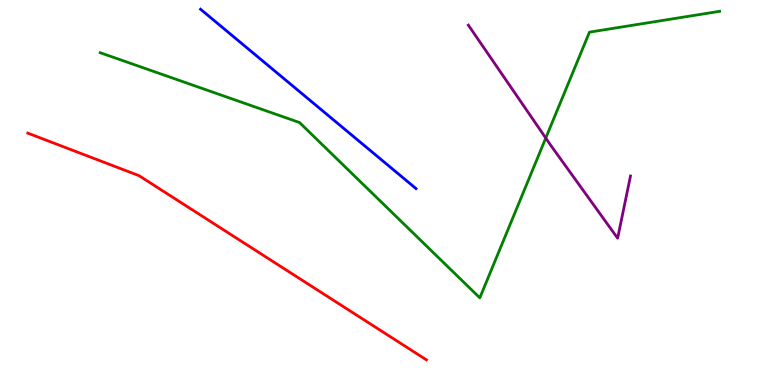[{'lines': ['blue', 'red'], 'intersections': []}, {'lines': ['green', 'red'], 'intersections': []}, {'lines': ['purple', 'red'], 'intersections': []}, {'lines': ['blue', 'green'], 'intersections': []}, {'lines': ['blue', 'purple'], 'intersections': []}, {'lines': ['green', 'purple'], 'intersections': [{'x': 7.04, 'y': 6.41}]}]